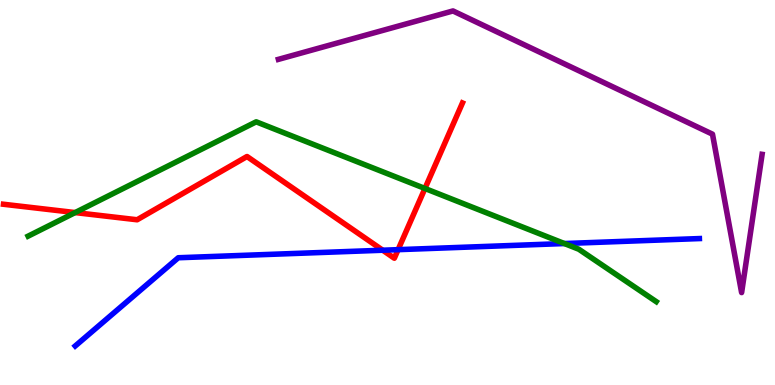[{'lines': ['blue', 'red'], 'intersections': [{'x': 4.94, 'y': 3.5}, {'x': 5.14, 'y': 3.52}]}, {'lines': ['green', 'red'], 'intersections': [{'x': 0.97, 'y': 4.48}, {'x': 5.48, 'y': 5.1}]}, {'lines': ['purple', 'red'], 'intersections': []}, {'lines': ['blue', 'green'], 'intersections': [{'x': 7.28, 'y': 3.67}]}, {'lines': ['blue', 'purple'], 'intersections': []}, {'lines': ['green', 'purple'], 'intersections': []}]